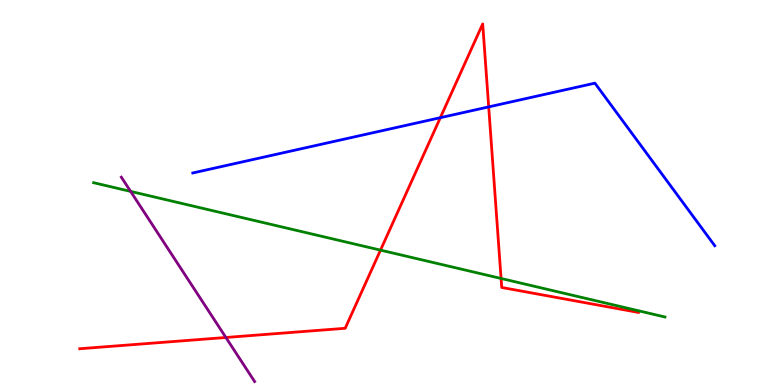[{'lines': ['blue', 'red'], 'intersections': [{'x': 5.68, 'y': 6.94}, {'x': 6.31, 'y': 7.22}]}, {'lines': ['green', 'red'], 'intersections': [{'x': 4.91, 'y': 3.5}, {'x': 6.47, 'y': 2.77}]}, {'lines': ['purple', 'red'], 'intersections': [{'x': 2.91, 'y': 1.23}]}, {'lines': ['blue', 'green'], 'intersections': []}, {'lines': ['blue', 'purple'], 'intersections': []}, {'lines': ['green', 'purple'], 'intersections': [{'x': 1.69, 'y': 5.03}]}]